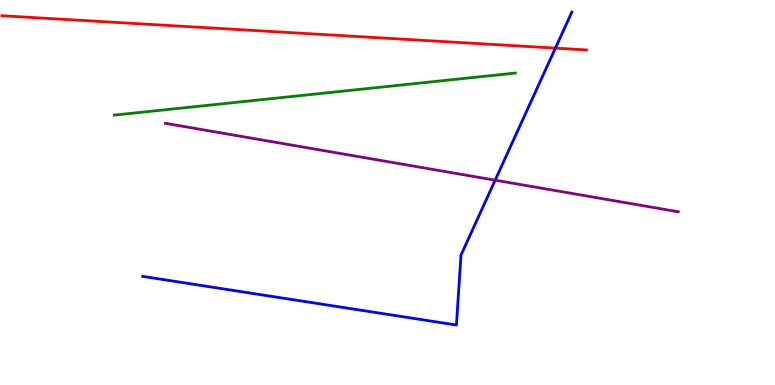[{'lines': ['blue', 'red'], 'intersections': [{'x': 7.17, 'y': 8.75}]}, {'lines': ['green', 'red'], 'intersections': []}, {'lines': ['purple', 'red'], 'intersections': []}, {'lines': ['blue', 'green'], 'intersections': []}, {'lines': ['blue', 'purple'], 'intersections': [{'x': 6.39, 'y': 5.32}]}, {'lines': ['green', 'purple'], 'intersections': []}]